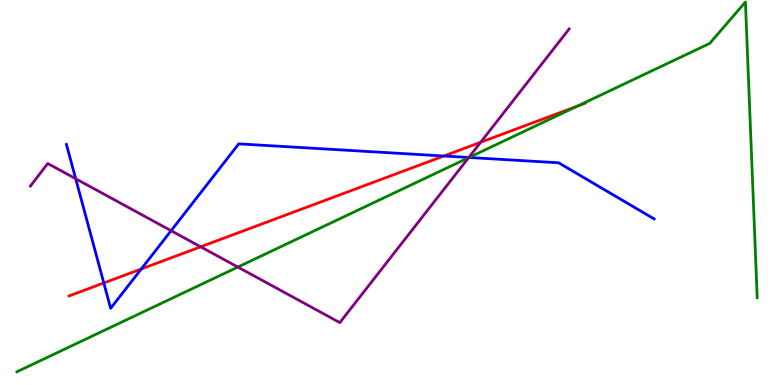[{'lines': ['blue', 'red'], 'intersections': [{'x': 1.34, 'y': 2.65}, {'x': 1.82, 'y': 3.01}, {'x': 5.73, 'y': 5.95}]}, {'lines': ['green', 'red'], 'intersections': [{'x': 7.45, 'y': 7.24}]}, {'lines': ['purple', 'red'], 'intersections': [{'x': 2.59, 'y': 3.59}, {'x': 6.2, 'y': 6.3}]}, {'lines': ['blue', 'green'], 'intersections': [{'x': 6.05, 'y': 5.91}]}, {'lines': ['blue', 'purple'], 'intersections': [{'x': 0.977, 'y': 5.36}, {'x': 2.21, 'y': 4.01}, {'x': 6.05, 'y': 5.91}]}, {'lines': ['green', 'purple'], 'intersections': [{'x': 3.07, 'y': 3.06}, {'x': 6.05, 'y': 5.9}]}]